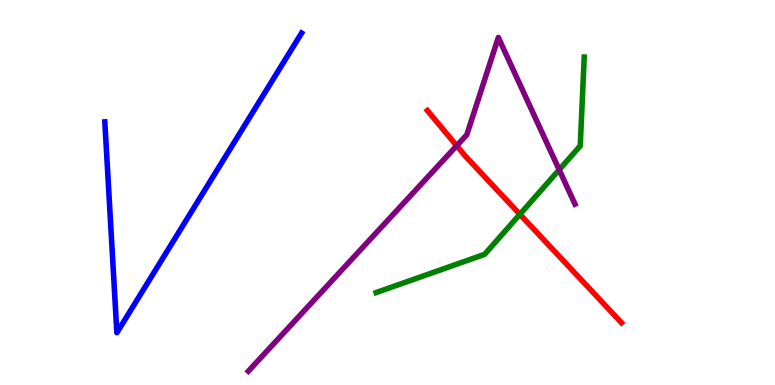[{'lines': ['blue', 'red'], 'intersections': []}, {'lines': ['green', 'red'], 'intersections': [{'x': 6.71, 'y': 4.43}]}, {'lines': ['purple', 'red'], 'intersections': [{'x': 5.89, 'y': 6.21}]}, {'lines': ['blue', 'green'], 'intersections': []}, {'lines': ['blue', 'purple'], 'intersections': []}, {'lines': ['green', 'purple'], 'intersections': [{'x': 7.22, 'y': 5.59}]}]